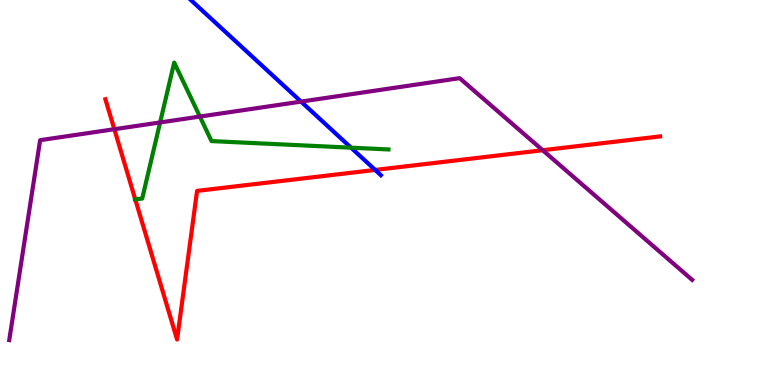[{'lines': ['blue', 'red'], 'intersections': [{'x': 4.84, 'y': 5.59}]}, {'lines': ['green', 'red'], 'intersections': [{'x': 1.75, 'y': 4.82}]}, {'lines': ['purple', 'red'], 'intersections': [{'x': 1.48, 'y': 6.64}, {'x': 7.0, 'y': 6.1}]}, {'lines': ['blue', 'green'], 'intersections': [{'x': 4.53, 'y': 6.16}]}, {'lines': ['blue', 'purple'], 'intersections': [{'x': 3.88, 'y': 7.36}]}, {'lines': ['green', 'purple'], 'intersections': [{'x': 2.07, 'y': 6.82}, {'x': 2.58, 'y': 6.97}]}]